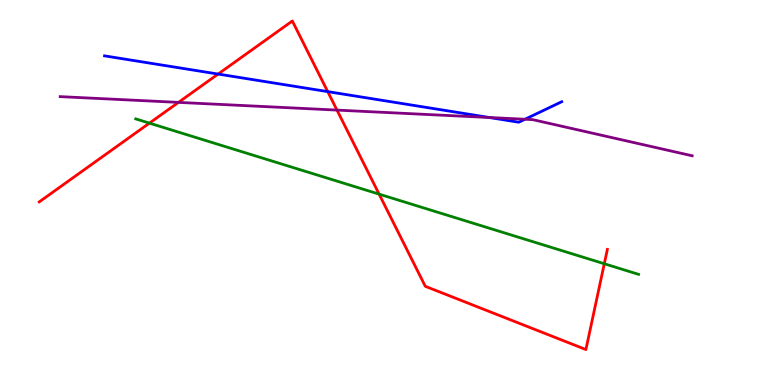[{'lines': ['blue', 'red'], 'intersections': [{'x': 2.81, 'y': 8.08}, {'x': 4.23, 'y': 7.62}]}, {'lines': ['green', 'red'], 'intersections': [{'x': 1.93, 'y': 6.8}, {'x': 4.89, 'y': 4.96}, {'x': 7.8, 'y': 3.15}]}, {'lines': ['purple', 'red'], 'intersections': [{'x': 2.3, 'y': 7.34}, {'x': 4.35, 'y': 7.14}]}, {'lines': ['blue', 'green'], 'intersections': []}, {'lines': ['blue', 'purple'], 'intersections': [{'x': 6.31, 'y': 6.95}, {'x': 6.77, 'y': 6.9}]}, {'lines': ['green', 'purple'], 'intersections': []}]